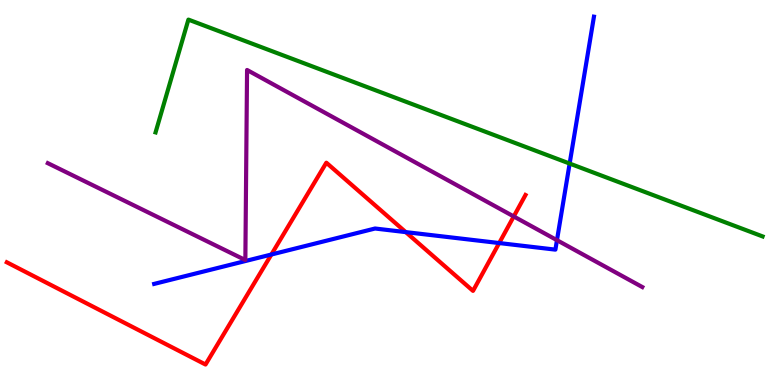[{'lines': ['blue', 'red'], 'intersections': [{'x': 3.5, 'y': 3.39}, {'x': 5.24, 'y': 3.97}, {'x': 6.44, 'y': 3.69}]}, {'lines': ['green', 'red'], 'intersections': []}, {'lines': ['purple', 'red'], 'intersections': [{'x': 6.63, 'y': 4.38}]}, {'lines': ['blue', 'green'], 'intersections': [{'x': 7.35, 'y': 5.75}]}, {'lines': ['blue', 'purple'], 'intersections': [{'x': 7.19, 'y': 3.76}]}, {'lines': ['green', 'purple'], 'intersections': []}]